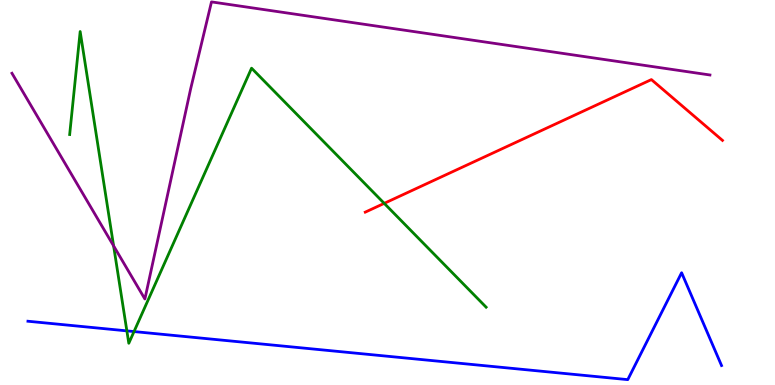[{'lines': ['blue', 'red'], 'intersections': []}, {'lines': ['green', 'red'], 'intersections': [{'x': 4.96, 'y': 4.72}]}, {'lines': ['purple', 'red'], 'intersections': []}, {'lines': ['blue', 'green'], 'intersections': [{'x': 1.64, 'y': 1.41}, {'x': 1.73, 'y': 1.39}]}, {'lines': ['blue', 'purple'], 'intersections': []}, {'lines': ['green', 'purple'], 'intersections': [{'x': 1.47, 'y': 3.61}]}]